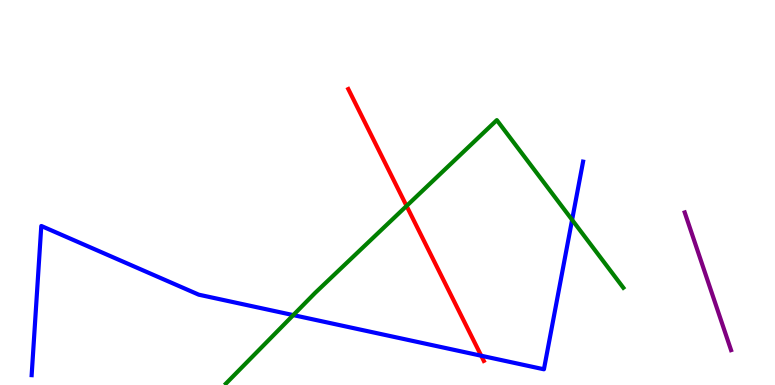[{'lines': ['blue', 'red'], 'intersections': [{'x': 6.21, 'y': 0.76}]}, {'lines': ['green', 'red'], 'intersections': [{'x': 5.25, 'y': 4.65}]}, {'lines': ['purple', 'red'], 'intersections': []}, {'lines': ['blue', 'green'], 'intersections': [{'x': 3.78, 'y': 1.82}, {'x': 7.38, 'y': 4.29}]}, {'lines': ['blue', 'purple'], 'intersections': []}, {'lines': ['green', 'purple'], 'intersections': []}]